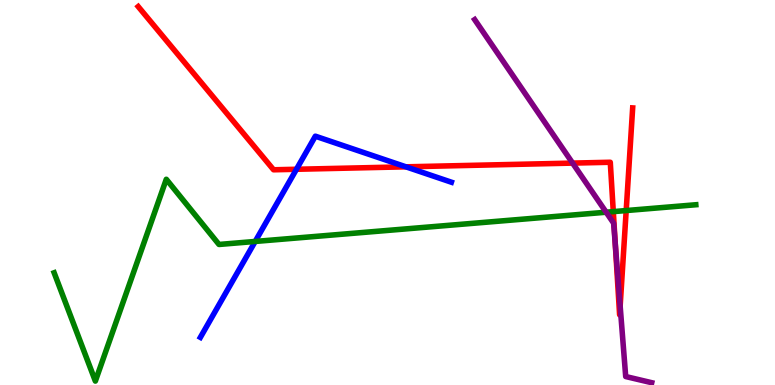[{'lines': ['blue', 'red'], 'intersections': [{'x': 3.83, 'y': 5.6}, {'x': 5.24, 'y': 5.67}]}, {'lines': ['green', 'red'], 'intersections': [{'x': 7.91, 'y': 4.5}, {'x': 8.08, 'y': 4.53}]}, {'lines': ['purple', 'red'], 'intersections': [{'x': 7.39, 'y': 5.76}, {'x': 7.94, 'y': 3.65}, {'x': 8.0, 'y': 2.05}]}, {'lines': ['blue', 'green'], 'intersections': [{'x': 3.29, 'y': 3.73}]}, {'lines': ['blue', 'purple'], 'intersections': []}, {'lines': ['green', 'purple'], 'intersections': [{'x': 7.82, 'y': 4.49}]}]